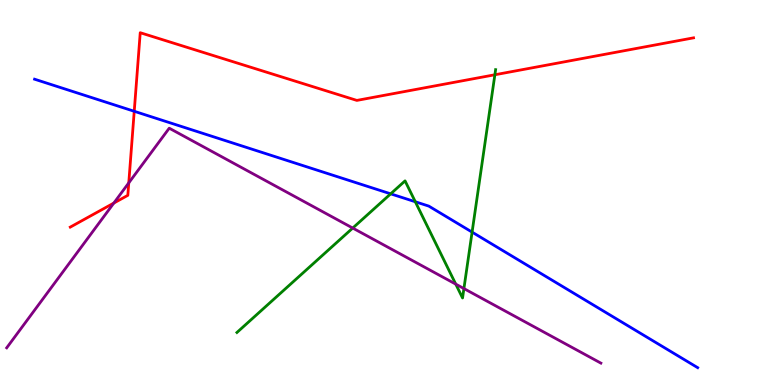[{'lines': ['blue', 'red'], 'intersections': [{'x': 1.73, 'y': 7.11}]}, {'lines': ['green', 'red'], 'intersections': [{'x': 6.39, 'y': 8.06}]}, {'lines': ['purple', 'red'], 'intersections': [{'x': 1.47, 'y': 4.73}, {'x': 1.66, 'y': 5.25}]}, {'lines': ['blue', 'green'], 'intersections': [{'x': 5.04, 'y': 4.97}, {'x': 5.36, 'y': 4.76}, {'x': 6.09, 'y': 3.97}]}, {'lines': ['blue', 'purple'], 'intersections': []}, {'lines': ['green', 'purple'], 'intersections': [{'x': 4.55, 'y': 4.08}, {'x': 5.88, 'y': 2.62}, {'x': 5.99, 'y': 2.5}]}]